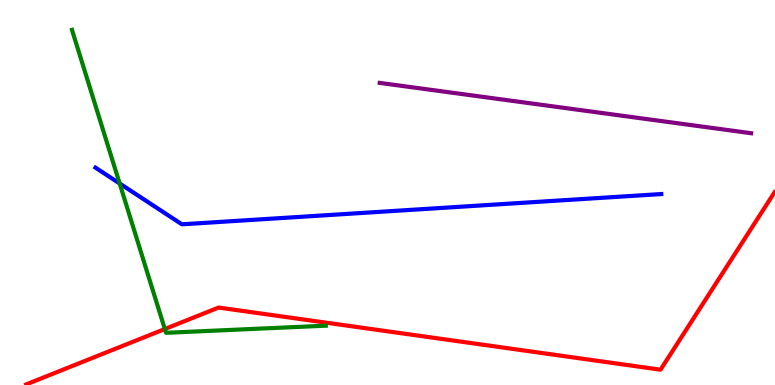[{'lines': ['blue', 'red'], 'intersections': []}, {'lines': ['green', 'red'], 'intersections': [{'x': 2.13, 'y': 1.45}]}, {'lines': ['purple', 'red'], 'intersections': []}, {'lines': ['blue', 'green'], 'intersections': [{'x': 1.54, 'y': 5.23}]}, {'lines': ['blue', 'purple'], 'intersections': []}, {'lines': ['green', 'purple'], 'intersections': []}]